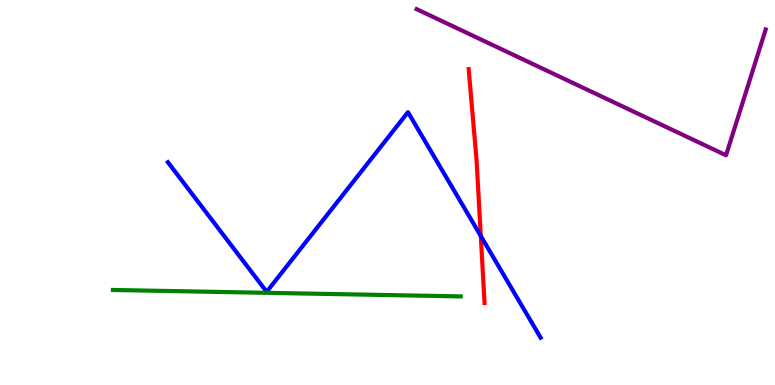[{'lines': ['blue', 'red'], 'intersections': [{'x': 6.2, 'y': 3.87}]}, {'lines': ['green', 'red'], 'intersections': []}, {'lines': ['purple', 'red'], 'intersections': []}, {'lines': ['blue', 'green'], 'intersections': []}, {'lines': ['blue', 'purple'], 'intersections': []}, {'lines': ['green', 'purple'], 'intersections': []}]